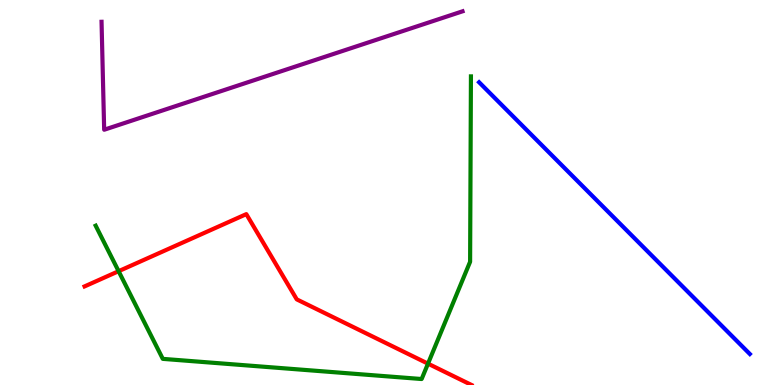[{'lines': ['blue', 'red'], 'intersections': []}, {'lines': ['green', 'red'], 'intersections': [{'x': 1.53, 'y': 2.96}, {'x': 5.52, 'y': 0.554}]}, {'lines': ['purple', 'red'], 'intersections': []}, {'lines': ['blue', 'green'], 'intersections': []}, {'lines': ['blue', 'purple'], 'intersections': []}, {'lines': ['green', 'purple'], 'intersections': []}]